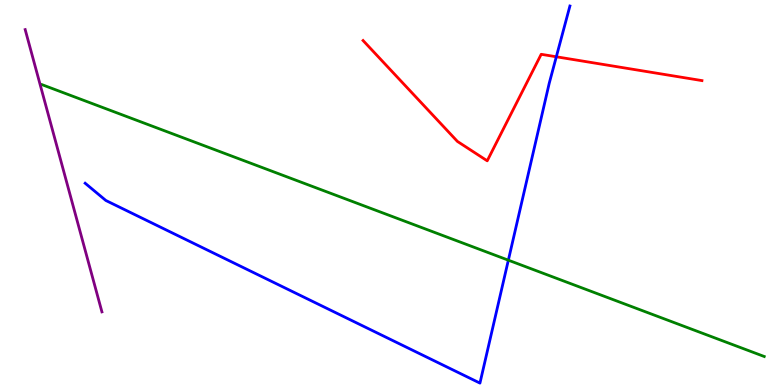[{'lines': ['blue', 'red'], 'intersections': [{'x': 7.18, 'y': 8.53}]}, {'lines': ['green', 'red'], 'intersections': []}, {'lines': ['purple', 'red'], 'intersections': []}, {'lines': ['blue', 'green'], 'intersections': [{'x': 6.56, 'y': 3.24}]}, {'lines': ['blue', 'purple'], 'intersections': []}, {'lines': ['green', 'purple'], 'intersections': []}]